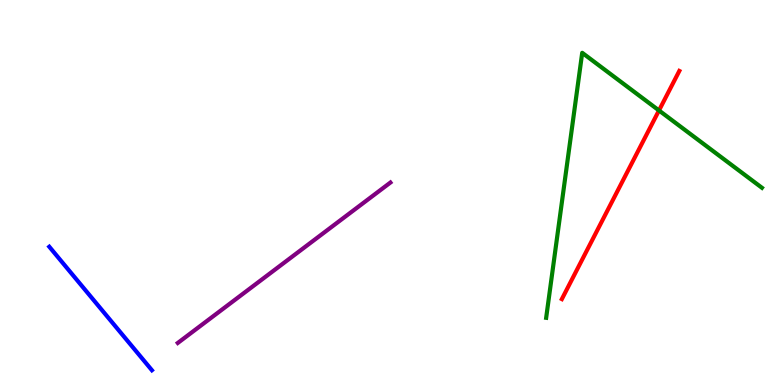[{'lines': ['blue', 'red'], 'intersections': []}, {'lines': ['green', 'red'], 'intersections': [{'x': 8.5, 'y': 7.13}]}, {'lines': ['purple', 'red'], 'intersections': []}, {'lines': ['blue', 'green'], 'intersections': []}, {'lines': ['blue', 'purple'], 'intersections': []}, {'lines': ['green', 'purple'], 'intersections': []}]